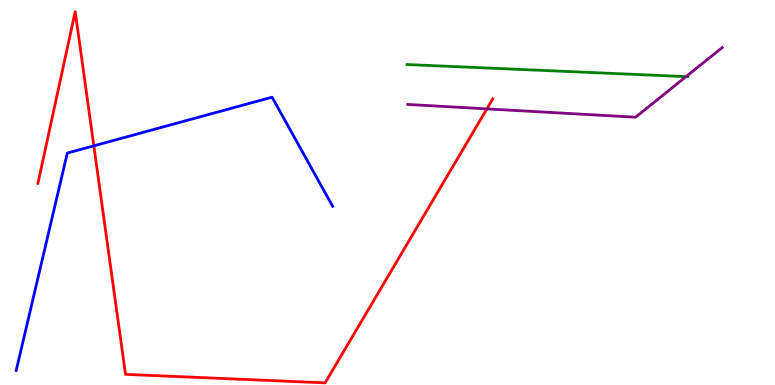[{'lines': ['blue', 'red'], 'intersections': [{'x': 1.21, 'y': 6.21}]}, {'lines': ['green', 'red'], 'intersections': []}, {'lines': ['purple', 'red'], 'intersections': [{'x': 6.28, 'y': 7.17}]}, {'lines': ['blue', 'green'], 'intersections': []}, {'lines': ['blue', 'purple'], 'intersections': []}, {'lines': ['green', 'purple'], 'intersections': [{'x': 8.85, 'y': 8.01}]}]